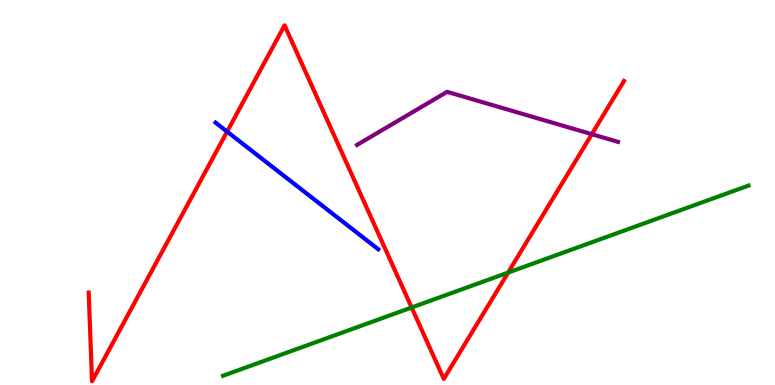[{'lines': ['blue', 'red'], 'intersections': [{'x': 2.93, 'y': 6.58}]}, {'lines': ['green', 'red'], 'intersections': [{'x': 5.31, 'y': 2.01}, {'x': 6.56, 'y': 2.92}]}, {'lines': ['purple', 'red'], 'intersections': [{'x': 7.64, 'y': 6.51}]}, {'lines': ['blue', 'green'], 'intersections': []}, {'lines': ['blue', 'purple'], 'intersections': []}, {'lines': ['green', 'purple'], 'intersections': []}]